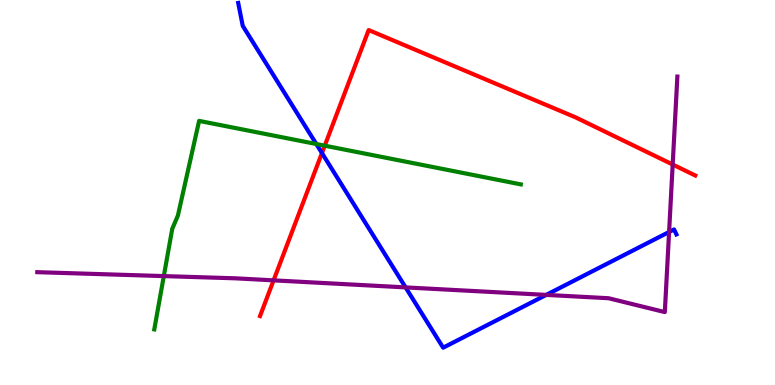[{'lines': ['blue', 'red'], 'intersections': [{'x': 4.15, 'y': 6.02}]}, {'lines': ['green', 'red'], 'intersections': [{'x': 4.19, 'y': 6.22}]}, {'lines': ['purple', 'red'], 'intersections': [{'x': 3.53, 'y': 2.72}, {'x': 8.68, 'y': 5.73}]}, {'lines': ['blue', 'green'], 'intersections': [{'x': 4.08, 'y': 6.26}]}, {'lines': ['blue', 'purple'], 'intersections': [{'x': 5.23, 'y': 2.54}, {'x': 7.05, 'y': 2.34}, {'x': 8.63, 'y': 3.97}]}, {'lines': ['green', 'purple'], 'intersections': [{'x': 2.11, 'y': 2.83}]}]